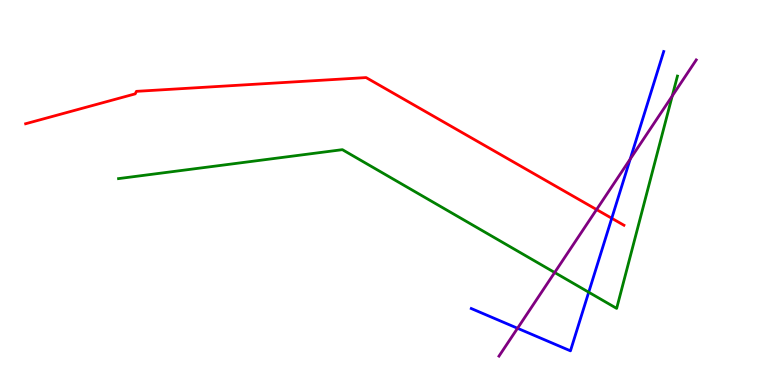[{'lines': ['blue', 'red'], 'intersections': [{'x': 7.89, 'y': 4.33}]}, {'lines': ['green', 'red'], 'intersections': []}, {'lines': ['purple', 'red'], 'intersections': [{'x': 7.7, 'y': 4.56}]}, {'lines': ['blue', 'green'], 'intersections': [{'x': 7.6, 'y': 2.41}]}, {'lines': ['blue', 'purple'], 'intersections': [{'x': 6.68, 'y': 1.47}, {'x': 8.13, 'y': 5.87}]}, {'lines': ['green', 'purple'], 'intersections': [{'x': 7.16, 'y': 2.92}, {'x': 8.67, 'y': 7.51}]}]